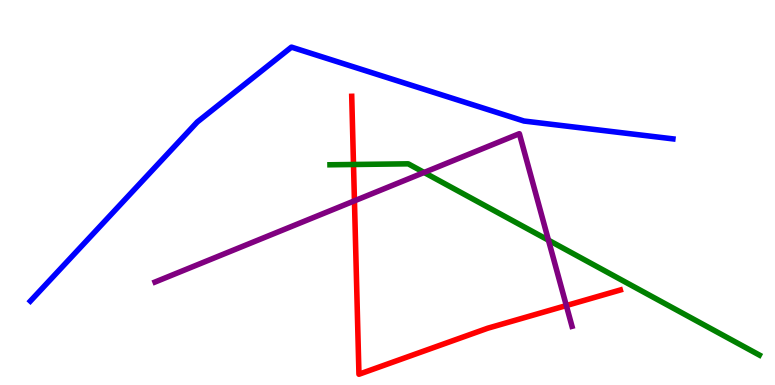[{'lines': ['blue', 'red'], 'intersections': []}, {'lines': ['green', 'red'], 'intersections': [{'x': 4.56, 'y': 5.73}]}, {'lines': ['purple', 'red'], 'intersections': [{'x': 4.57, 'y': 4.78}, {'x': 7.31, 'y': 2.06}]}, {'lines': ['blue', 'green'], 'intersections': []}, {'lines': ['blue', 'purple'], 'intersections': []}, {'lines': ['green', 'purple'], 'intersections': [{'x': 5.47, 'y': 5.52}, {'x': 7.08, 'y': 3.76}]}]